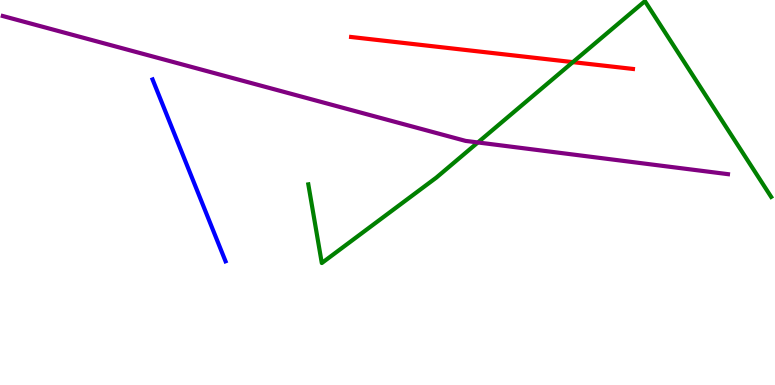[{'lines': ['blue', 'red'], 'intersections': []}, {'lines': ['green', 'red'], 'intersections': [{'x': 7.39, 'y': 8.39}]}, {'lines': ['purple', 'red'], 'intersections': []}, {'lines': ['blue', 'green'], 'intersections': []}, {'lines': ['blue', 'purple'], 'intersections': []}, {'lines': ['green', 'purple'], 'intersections': [{'x': 6.17, 'y': 6.3}]}]